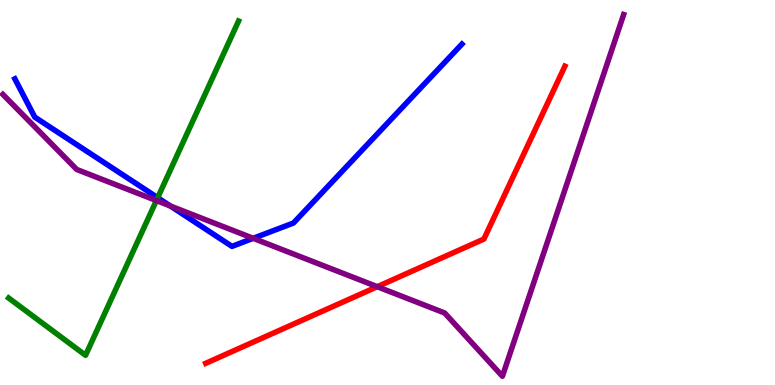[{'lines': ['blue', 'red'], 'intersections': []}, {'lines': ['green', 'red'], 'intersections': []}, {'lines': ['purple', 'red'], 'intersections': [{'x': 4.87, 'y': 2.55}]}, {'lines': ['blue', 'green'], 'intersections': [{'x': 2.03, 'y': 4.87}]}, {'lines': ['blue', 'purple'], 'intersections': [{'x': 2.2, 'y': 4.65}, {'x': 3.27, 'y': 3.81}]}, {'lines': ['green', 'purple'], 'intersections': [{'x': 2.02, 'y': 4.79}]}]